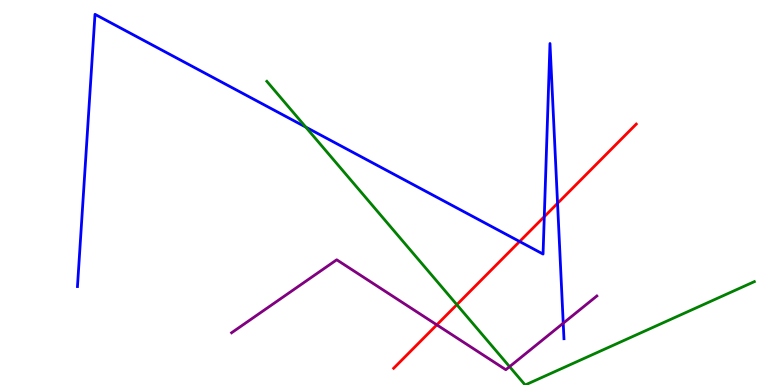[{'lines': ['blue', 'red'], 'intersections': [{'x': 6.7, 'y': 3.73}, {'x': 7.02, 'y': 4.37}, {'x': 7.19, 'y': 4.72}]}, {'lines': ['green', 'red'], 'intersections': [{'x': 5.89, 'y': 2.09}]}, {'lines': ['purple', 'red'], 'intersections': [{'x': 5.64, 'y': 1.56}]}, {'lines': ['blue', 'green'], 'intersections': [{'x': 3.95, 'y': 6.7}]}, {'lines': ['blue', 'purple'], 'intersections': [{'x': 7.27, 'y': 1.6}]}, {'lines': ['green', 'purple'], 'intersections': [{'x': 6.58, 'y': 0.476}]}]